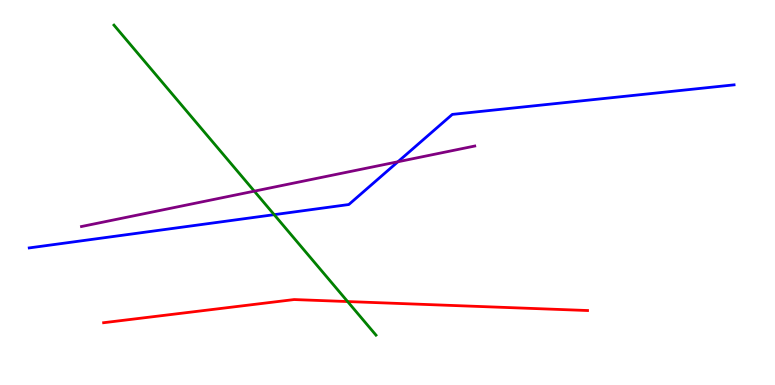[{'lines': ['blue', 'red'], 'intersections': []}, {'lines': ['green', 'red'], 'intersections': [{'x': 4.49, 'y': 2.17}]}, {'lines': ['purple', 'red'], 'intersections': []}, {'lines': ['blue', 'green'], 'intersections': [{'x': 3.54, 'y': 4.42}]}, {'lines': ['blue', 'purple'], 'intersections': [{'x': 5.13, 'y': 5.8}]}, {'lines': ['green', 'purple'], 'intersections': [{'x': 3.28, 'y': 5.03}]}]